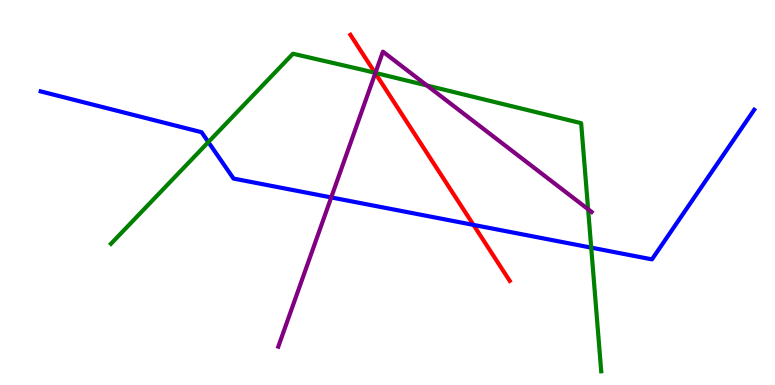[{'lines': ['blue', 'red'], 'intersections': [{'x': 6.11, 'y': 4.16}]}, {'lines': ['green', 'red'], 'intersections': [{'x': 4.84, 'y': 8.11}]}, {'lines': ['purple', 'red'], 'intersections': [{'x': 4.84, 'y': 8.1}]}, {'lines': ['blue', 'green'], 'intersections': [{'x': 2.69, 'y': 6.31}, {'x': 7.63, 'y': 3.57}]}, {'lines': ['blue', 'purple'], 'intersections': [{'x': 4.27, 'y': 4.87}]}, {'lines': ['green', 'purple'], 'intersections': [{'x': 4.84, 'y': 8.11}, {'x': 5.51, 'y': 7.78}, {'x': 7.59, 'y': 4.57}]}]